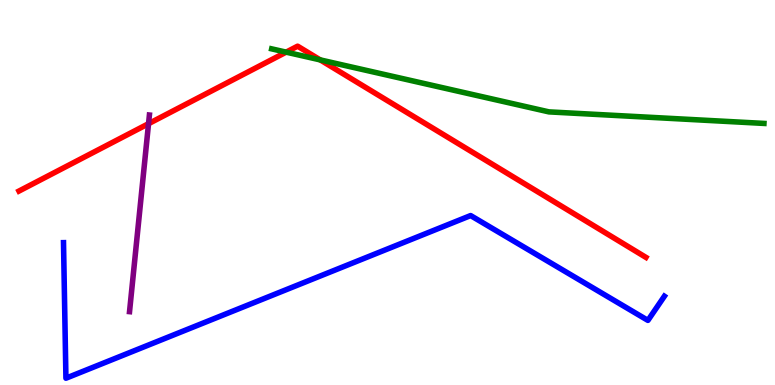[{'lines': ['blue', 'red'], 'intersections': []}, {'lines': ['green', 'red'], 'intersections': [{'x': 3.69, 'y': 8.65}, {'x': 4.13, 'y': 8.44}]}, {'lines': ['purple', 'red'], 'intersections': [{'x': 1.92, 'y': 6.79}]}, {'lines': ['blue', 'green'], 'intersections': []}, {'lines': ['blue', 'purple'], 'intersections': []}, {'lines': ['green', 'purple'], 'intersections': []}]